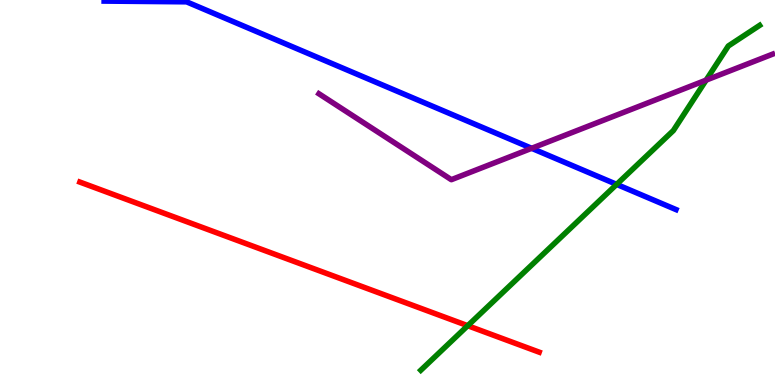[{'lines': ['blue', 'red'], 'intersections': []}, {'lines': ['green', 'red'], 'intersections': [{'x': 6.04, 'y': 1.54}]}, {'lines': ['purple', 'red'], 'intersections': []}, {'lines': ['blue', 'green'], 'intersections': [{'x': 7.96, 'y': 5.21}]}, {'lines': ['blue', 'purple'], 'intersections': [{'x': 6.86, 'y': 6.15}]}, {'lines': ['green', 'purple'], 'intersections': [{'x': 9.11, 'y': 7.92}]}]